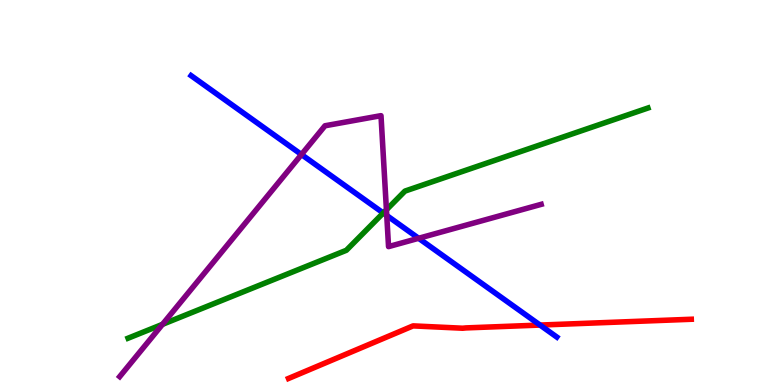[{'lines': ['blue', 'red'], 'intersections': [{'x': 6.97, 'y': 1.56}]}, {'lines': ['green', 'red'], 'intersections': []}, {'lines': ['purple', 'red'], 'intersections': []}, {'lines': ['blue', 'green'], 'intersections': [{'x': 4.95, 'y': 4.47}]}, {'lines': ['blue', 'purple'], 'intersections': [{'x': 3.89, 'y': 5.99}, {'x': 4.99, 'y': 4.4}, {'x': 5.4, 'y': 3.81}]}, {'lines': ['green', 'purple'], 'intersections': [{'x': 2.1, 'y': 1.58}, {'x': 4.99, 'y': 4.55}]}]